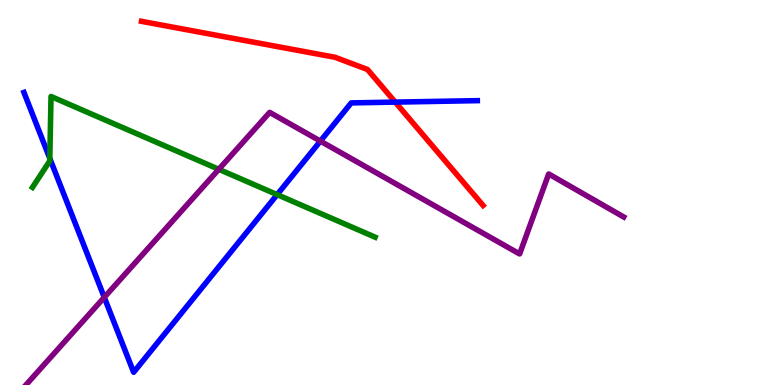[{'lines': ['blue', 'red'], 'intersections': [{'x': 5.1, 'y': 7.35}]}, {'lines': ['green', 'red'], 'intersections': []}, {'lines': ['purple', 'red'], 'intersections': []}, {'lines': ['blue', 'green'], 'intersections': [{'x': 0.642, 'y': 5.89}, {'x': 3.58, 'y': 4.94}]}, {'lines': ['blue', 'purple'], 'intersections': [{'x': 1.35, 'y': 2.28}, {'x': 4.13, 'y': 6.33}]}, {'lines': ['green', 'purple'], 'intersections': [{'x': 2.82, 'y': 5.6}]}]